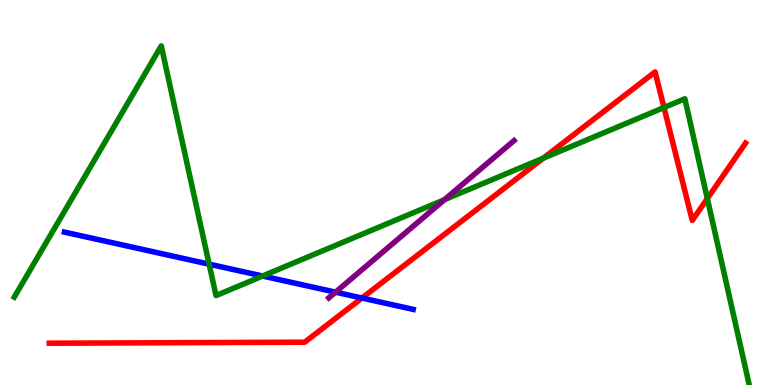[{'lines': ['blue', 'red'], 'intersections': [{'x': 4.67, 'y': 2.26}]}, {'lines': ['green', 'red'], 'intersections': [{'x': 7.01, 'y': 5.89}, {'x': 8.57, 'y': 7.21}, {'x': 9.13, 'y': 4.84}]}, {'lines': ['purple', 'red'], 'intersections': []}, {'lines': ['blue', 'green'], 'intersections': [{'x': 2.7, 'y': 3.14}, {'x': 3.39, 'y': 2.83}]}, {'lines': ['blue', 'purple'], 'intersections': [{'x': 4.33, 'y': 2.41}]}, {'lines': ['green', 'purple'], 'intersections': [{'x': 5.74, 'y': 4.81}]}]